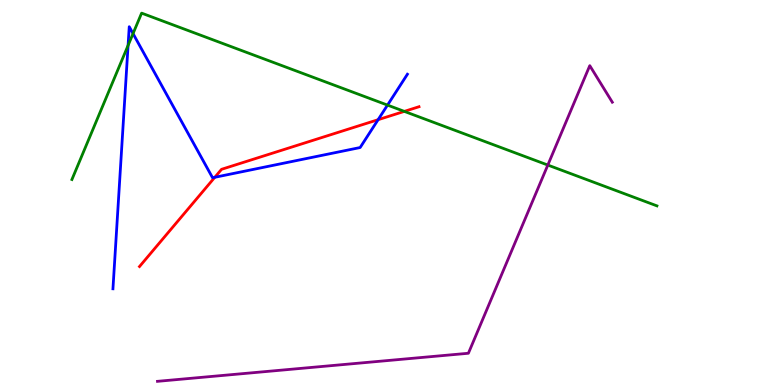[{'lines': ['blue', 'red'], 'intersections': [{'x': 2.77, 'y': 5.4}, {'x': 4.88, 'y': 6.89}]}, {'lines': ['green', 'red'], 'intersections': [{'x': 5.22, 'y': 7.11}]}, {'lines': ['purple', 'red'], 'intersections': []}, {'lines': ['blue', 'green'], 'intersections': [{'x': 1.65, 'y': 8.82}, {'x': 1.72, 'y': 9.13}, {'x': 5.0, 'y': 7.27}]}, {'lines': ['blue', 'purple'], 'intersections': []}, {'lines': ['green', 'purple'], 'intersections': [{'x': 7.07, 'y': 5.71}]}]